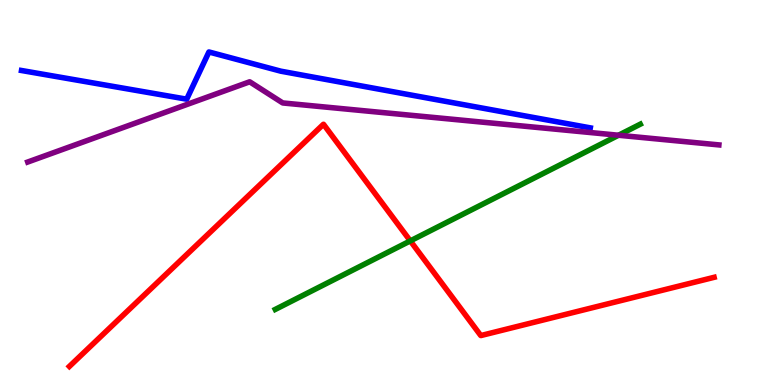[{'lines': ['blue', 'red'], 'intersections': []}, {'lines': ['green', 'red'], 'intersections': [{'x': 5.29, 'y': 3.74}]}, {'lines': ['purple', 'red'], 'intersections': []}, {'lines': ['blue', 'green'], 'intersections': []}, {'lines': ['blue', 'purple'], 'intersections': []}, {'lines': ['green', 'purple'], 'intersections': [{'x': 7.98, 'y': 6.49}]}]